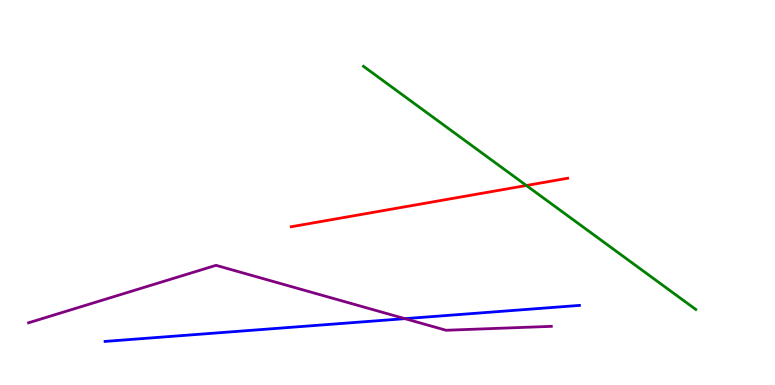[{'lines': ['blue', 'red'], 'intersections': []}, {'lines': ['green', 'red'], 'intersections': [{'x': 6.79, 'y': 5.18}]}, {'lines': ['purple', 'red'], 'intersections': []}, {'lines': ['blue', 'green'], 'intersections': []}, {'lines': ['blue', 'purple'], 'intersections': [{'x': 5.22, 'y': 1.72}]}, {'lines': ['green', 'purple'], 'intersections': []}]